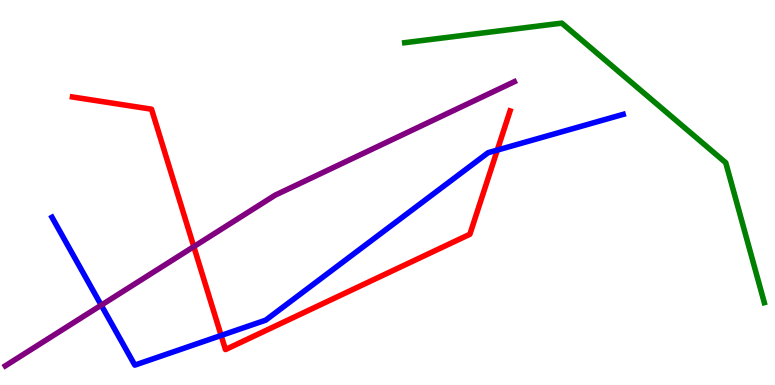[{'lines': ['blue', 'red'], 'intersections': [{'x': 2.85, 'y': 1.29}, {'x': 6.42, 'y': 6.1}]}, {'lines': ['green', 'red'], 'intersections': []}, {'lines': ['purple', 'red'], 'intersections': [{'x': 2.5, 'y': 3.59}]}, {'lines': ['blue', 'green'], 'intersections': []}, {'lines': ['blue', 'purple'], 'intersections': [{'x': 1.31, 'y': 2.07}]}, {'lines': ['green', 'purple'], 'intersections': []}]